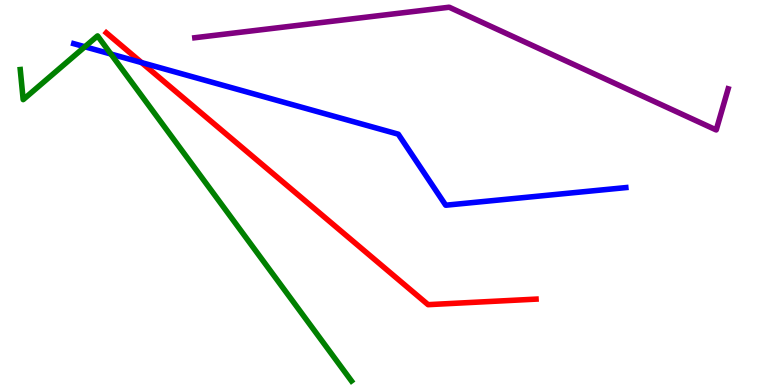[{'lines': ['blue', 'red'], 'intersections': [{'x': 1.83, 'y': 8.37}]}, {'lines': ['green', 'red'], 'intersections': []}, {'lines': ['purple', 'red'], 'intersections': []}, {'lines': ['blue', 'green'], 'intersections': [{'x': 1.1, 'y': 8.79}, {'x': 1.43, 'y': 8.6}]}, {'lines': ['blue', 'purple'], 'intersections': []}, {'lines': ['green', 'purple'], 'intersections': []}]